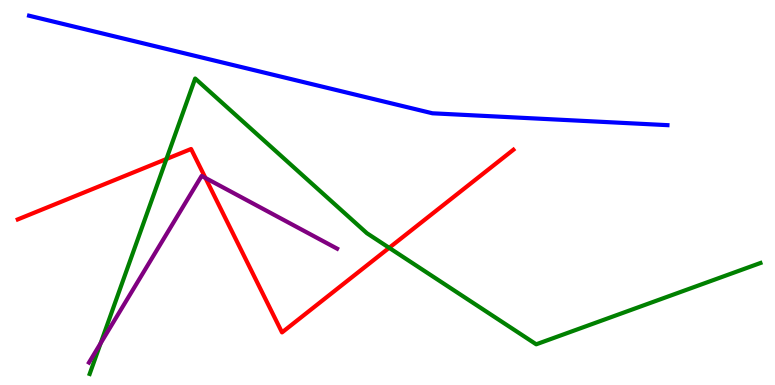[{'lines': ['blue', 'red'], 'intersections': []}, {'lines': ['green', 'red'], 'intersections': [{'x': 2.15, 'y': 5.87}, {'x': 5.02, 'y': 3.56}]}, {'lines': ['purple', 'red'], 'intersections': [{'x': 2.65, 'y': 5.38}]}, {'lines': ['blue', 'green'], 'intersections': []}, {'lines': ['blue', 'purple'], 'intersections': []}, {'lines': ['green', 'purple'], 'intersections': [{'x': 1.3, 'y': 1.08}]}]